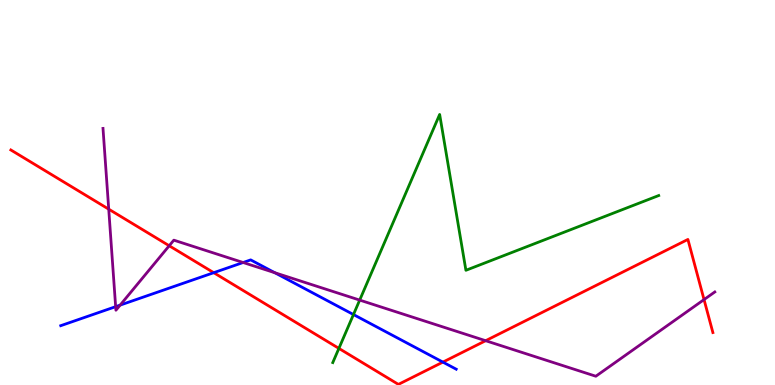[{'lines': ['blue', 'red'], 'intersections': [{'x': 2.76, 'y': 2.92}, {'x': 5.71, 'y': 0.595}]}, {'lines': ['green', 'red'], 'intersections': [{'x': 4.37, 'y': 0.951}]}, {'lines': ['purple', 'red'], 'intersections': [{'x': 1.4, 'y': 4.57}, {'x': 2.18, 'y': 3.62}, {'x': 6.27, 'y': 1.15}, {'x': 9.08, 'y': 2.22}]}, {'lines': ['blue', 'green'], 'intersections': [{'x': 4.56, 'y': 1.83}]}, {'lines': ['blue', 'purple'], 'intersections': [{'x': 1.49, 'y': 2.03}, {'x': 1.55, 'y': 2.08}, {'x': 3.14, 'y': 3.18}, {'x': 3.55, 'y': 2.92}]}, {'lines': ['green', 'purple'], 'intersections': [{'x': 4.64, 'y': 2.21}]}]